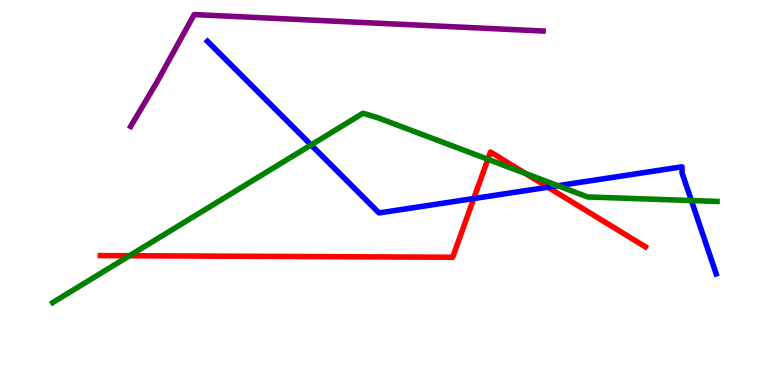[{'lines': ['blue', 'red'], 'intersections': [{'x': 6.11, 'y': 4.84}, {'x': 7.07, 'y': 5.14}]}, {'lines': ['green', 'red'], 'intersections': [{'x': 1.67, 'y': 3.36}, {'x': 6.3, 'y': 5.86}, {'x': 6.78, 'y': 5.49}]}, {'lines': ['purple', 'red'], 'intersections': []}, {'lines': ['blue', 'green'], 'intersections': [{'x': 4.01, 'y': 6.24}, {'x': 7.2, 'y': 5.18}, {'x': 8.92, 'y': 4.79}]}, {'lines': ['blue', 'purple'], 'intersections': []}, {'lines': ['green', 'purple'], 'intersections': []}]